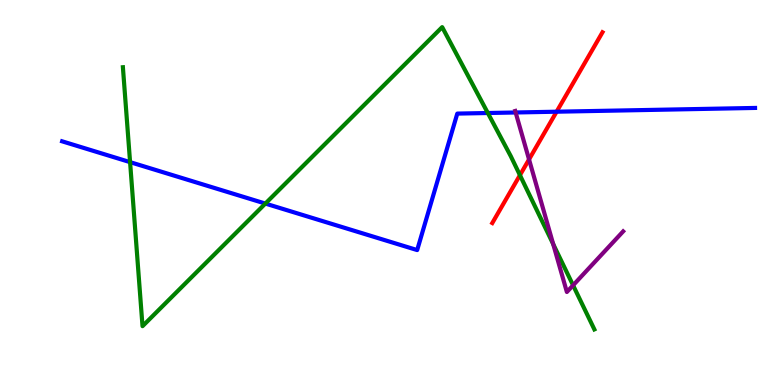[{'lines': ['blue', 'red'], 'intersections': [{'x': 7.18, 'y': 7.1}]}, {'lines': ['green', 'red'], 'intersections': [{'x': 6.71, 'y': 5.45}]}, {'lines': ['purple', 'red'], 'intersections': [{'x': 6.83, 'y': 5.86}]}, {'lines': ['blue', 'green'], 'intersections': [{'x': 1.68, 'y': 5.79}, {'x': 3.42, 'y': 4.71}, {'x': 6.29, 'y': 7.06}]}, {'lines': ['blue', 'purple'], 'intersections': [{'x': 6.65, 'y': 7.08}]}, {'lines': ['green', 'purple'], 'intersections': [{'x': 7.14, 'y': 3.66}, {'x': 7.39, 'y': 2.59}]}]